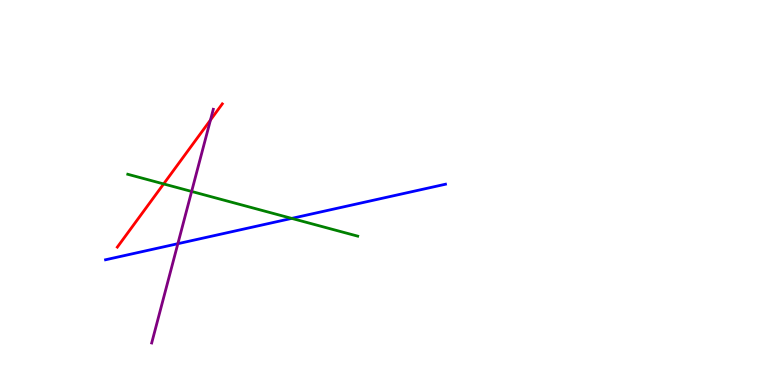[{'lines': ['blue', 'red'], 'intersections': []}, {'lines': ['green', 'red'], 'intersections': [{'x': 2.11, 'y': 5.22}]}, {'lines': ['purple', 'red'], 'intersections': [{'x': 2.72, 'y': 6.88}]}, {'lines': ['blue', 'green'], 'intersections': [{'x': 3.76, 'y': 4.33}]}, {'lines': ['blue', 'purple'], 'intersections': [{'x': 2.3, 'y': 3.67}]}, {'lines': ['green', 'purple'], 'intersections': [{'x': 2.47, 'y': 5.03}]}]